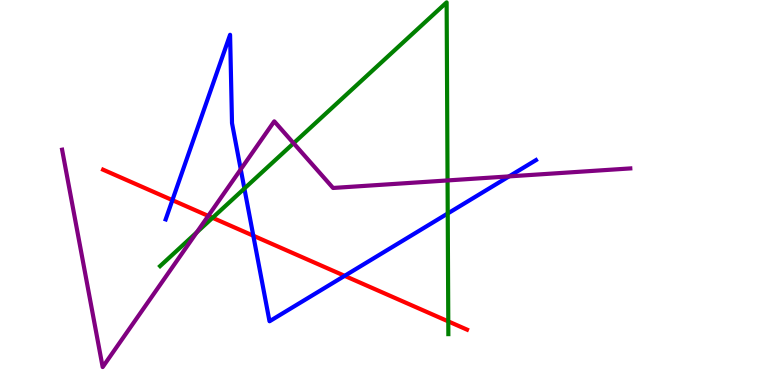[{'lines': ['blue', 'red'], 'intersections': [{'x': 2.22, 'y': 4.8}, {'x': 3.27, 'y': 3.88}, {'x': 4.45, 'y': 2.84}]}, {'lines': ['green', 'red'], 'intersections': [{'x': 2.74, 'y': 4.34}, {'x': 5.78, 'y': 1.65}]}, {'lines': ['purple', 'red'], 'intersections': [{'x': 2.69, 'y': 4.39}]}, {'lines': ['blue', 'green'], 'intersections': [{'x': 3.15, 'y': 5.1}, {'x': 5.78, 'y': 4.45}]}, {'lines': ['blue', 'purple'], 'intersections': [{'x': 3.11, 'y': 5.6}, {'x': 6.57, 'y': 5.42}]}, {'lines': ['green', 'purple'], 'intersections': [{'x': 2.54, 'y': 3.96}, {'x': 3.79, 'y': 6.28}, {'x': 5.77, 'y': 5.31}]}]